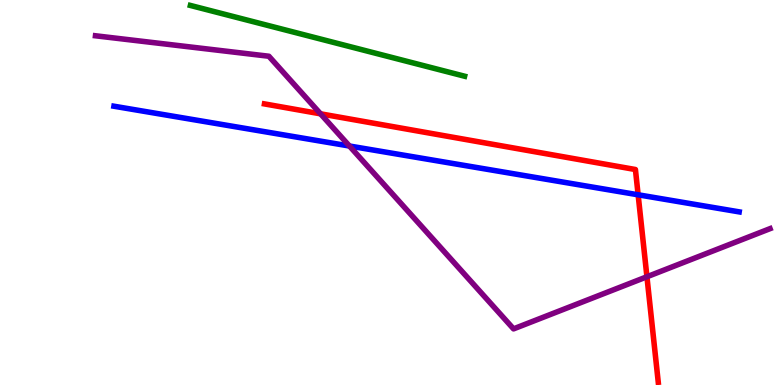[{'lines': ['blue', 'red'], 'intersections': [{'x': 8.23, 'y': 4.94}]}, {'lines': ['green', 'red'], 'intersections': []}, {'lines': ['purple', 'red'], 'intersections': [{'x': 4.14, 'y': 7.04}, {'x': 8.35, 'y': 2.81}]}, {'lines': ['blue', 'green'], 'intersections': []}, {'lines': ['blue', 'purple'], 'intersections': [{'x': 4.51, 'y': 6.21}]}, {'lines': ['green', 'purple'], 'intersections': []}]